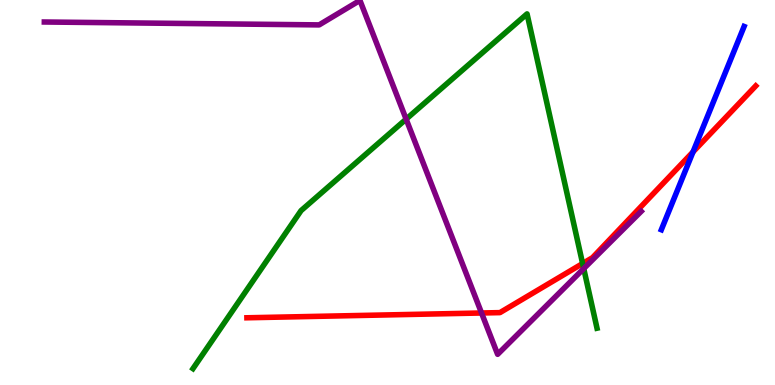[{'lines': ['blue', 'red'], 'intersections': [{'x': 8.94, 'y': 6.06}]}, {'lines': ['green', 'red'], 'intersections': [{'x': 7.52, 'y': 3.16}]}, {'lines': ['purple', 'red'], 'intersections': [{'x': 6.21, 'y': 1.87}]}, {'lines': ['blue', 'green'], 'intersections': []}, {'lines': ['blue', 'purple'], 'intersections': []}, {'lines': ['green', 'purple'], 'intersections': [{'x': 5.24, 'y': 6.91}, {'x': 7.53, 'y': 3.02}]}]